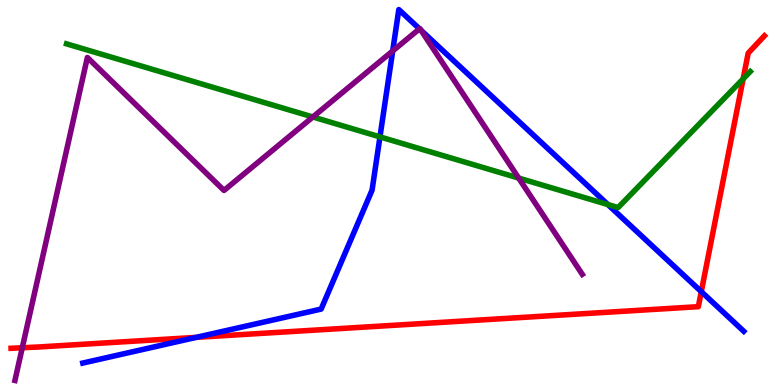[{'lines': ['blue', 'red'], 'intersections': [{'x': 2.53, 'y': 1.24}, {'x': 9.05, 'y': 2.42}]}, {'lines': ['green', 'red'], 'intersections': [{'x': 9.59, 'y': 7.95}]}, {'lines': ['purple', 'red'], 'intersections': [{'x': 0.287, 'y': 0.967}]}, {'lines': ['blue', 'green'], 'intersections': [{'x': 4.9, 'y': 6.44}, {'x': 7.84, 'y': 4.69}]}, {'lines': ['blue', 'purple'], 'intersections': [{'x': 5.07, 'y': 8.68}, {'x': 5.41, 'y': 9.25}, {'x': 5.43, 'y': 9.21}]}, {'lines': ['green', 'purple'], 'intersections': [{'x': 4.04, 'y': 6.96}, {'x': 6.69, 'y': 5.37}]}]